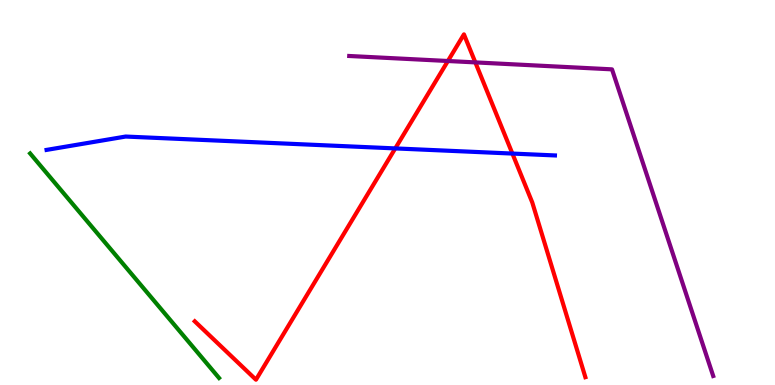[{'lines': ['blue', 'red'], 'intersections': [{'x': 5.1, 'y': 6.15}, {'x': 6.61, 'y': 6.01}]}, {'lines': ['green', 'red'], 'intersections': []}, {'lines': ['purple', 'red'], 'intersections': [{'x': 5.78, 'y': 8.42}, {'x': 6.13, 'y': 8.38}]}, {'lines': ['blue', 'green'], 'intersections': []}, {'lines': ['blue', 'purple'], 'intersections': []}, {'lines': ['green', 'purple'], 'intersections': []}]